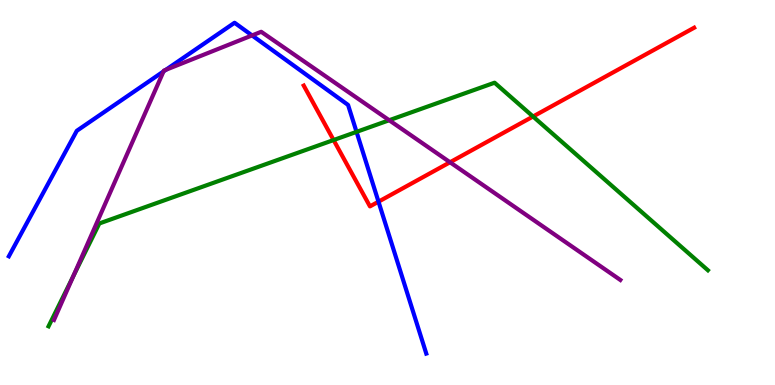[{'lines': ['blue', 'red'], 'intersections': [{'x': 4.88, 'y': 4.76}]}, {'lines': ['green', 'red'], 'intersections': [{'x': 4.3, 'y': 6.36}, {'x': 6.88, 'y': 6.97}]}, {'lines': ['purple', 'red'], 'intersections': [{'x': 5.81, 'y': 5.79}]}, {'lines': ['blue', 'green'], 'intersections': [{'x': 4.6, 'y': 6.57}]}, {'lines': ['blue', 'purple'], 'intersections': [{'x': 2.11, 'y': 8.15}, {'x': 2.14, 'y': 8.19}, {'x': 3.25, 'y': 9.08}]}, {'lines': ['green', 'purple'], 'intersections': [{'x': 0.944, 'y': 2.82}, {'x': 5.02, 'y': 6.88}]}]